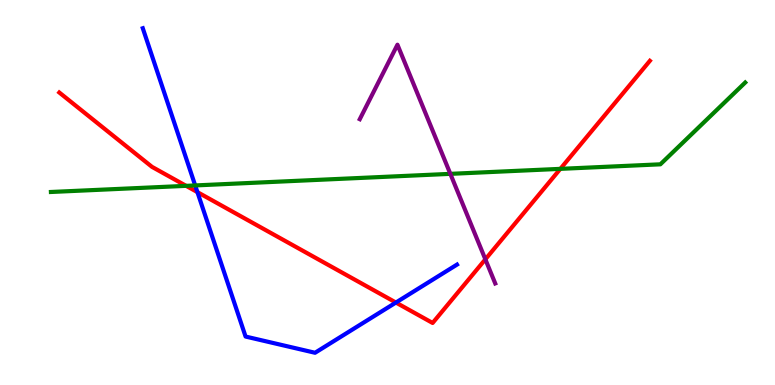[{'lines': ['blue', 'red'], 'intersections': [{'x': 2.55, 'y': 5.01}, {'x': 5.11, 'y': 2.14}]}, {'lines': ['green', 'red'], 'intersections': [{'x': 2.4, 'y': 5.17}, {'x': 7.23, 'y': 5.61}]}, {'lines': ['purple', 'red'], 'intersections': [{'x': 6.26, 'y': 3.26}]}, {'lines': ['blue', 'green'], 'intersections': [{'x': 2.52, 'y': 5.18}]}, {'lines': ['blue', 'purple'], 'intersections': []}, {'lines': ['green', 'purple'], 'intersections': [{'x': 5.81, 'y': 5.48}]}]